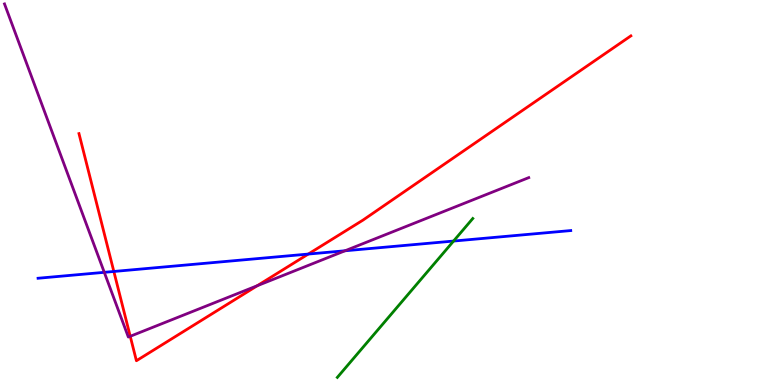[{'lines': ['blue', 'red'], 'intersections': [{'x': 1.47, 'y': 2.95}, {'x': 3.98, 'y': 3.4}]}, {'lines': ['green', 'red'], 'intersections': []}, {'lines': ['purple', 'red'], 'intersections': [{'x': 1.68, 'y': 1.27}, {'x': 3.32, 'y': 2.58}]}, {'lines': ['blue', 'green'], 'intersections': [{'x': 5.85, 'y': 3.74}]}, {'lines': ['blue', 'purple'], 'intersections': [{'x': 1.35, 'y': 2.93}, {'x': 4.45, 'y': 3.49}]}, {'lines': ['green', 'purple'], 'intersections': []}]